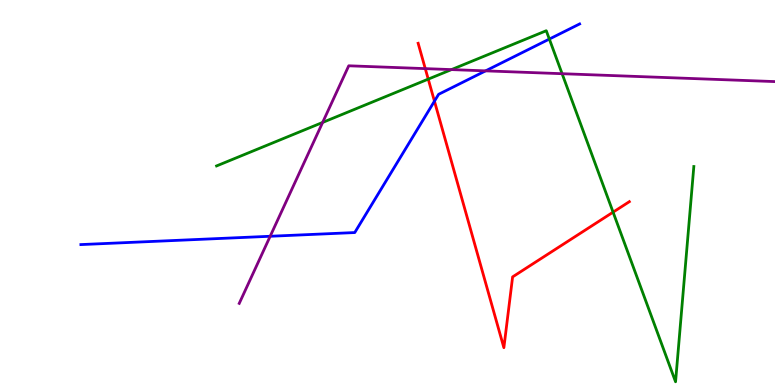[{'lines': ['blue', 'red'], 'intersections': [{'x': 5.61, 'y': 7.37}]}, {'lines': ['green', 'red'], 'intersections': [{'x': 5.53, 'y': 7.94}, {'x': 7.91, 'y': 4.49}]}, {'lines': ['purple', 'red'], 'intersections': [{'x': 5.49, 'y': 8.22}]}, {'lines': ['blue', 'green'], 'intersections': [{'x': 7.09, 'y': 8.99}]}, {'lines': ['blue', 'purple'], 'intersections': [{'x': 3.49, 'y': 3.86}, {'x': 6.27, 'y': 8.16}]}, {'lines': ['green', 'purple'], 'intersections': [{'x': 4.16, 'y': 6.82}, {'x': 5.83, 'y': 8.19}, {'x': 7.25, 'y': 8.09}]}]